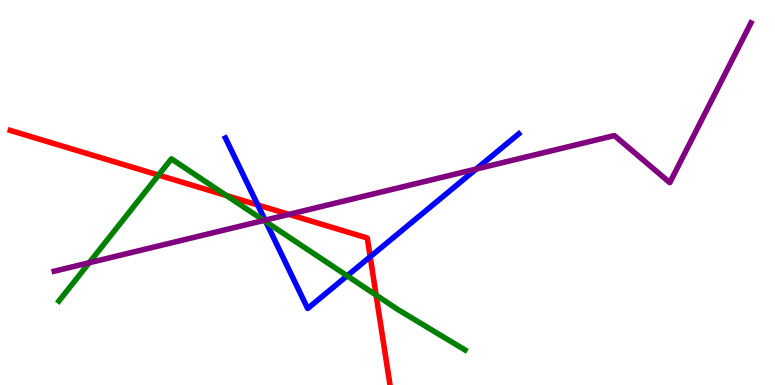[{'lines': ['blue', 'red'], 'intersections': [{'x': 3.33, 'y': 4.68}, {'x': 4.78, 'y': 3.33}]}, {'lines': ['green', 'red'], 'intersections': [{'x': 2.05, 'y': 5.45}, {'x': 2.92, 'y': 4.92}, {'x': 4.85, 'y': 2.34}]}, {'lines': ['purple', 'red'], 'intersections': [{'x': 3.73, 'y': 4.43}]}, {'lines': ['blue', 'green'], 'intersections': [{'x': 3.43, 'y': 4.24}, {'x': 4.48, 'y': 2.84}]}, {'lines': ['blue', 'purple'], 'intersections': [{'x': 3.42, 'y': 4.28}, {'x': 6.14, 'y': 5.61}]}, {'lines': ['green', 'purple'], 'intersections': [{'x': 1.15, 'y': 3.18}, {'x': 3.4, 'y': 4.27}]}]